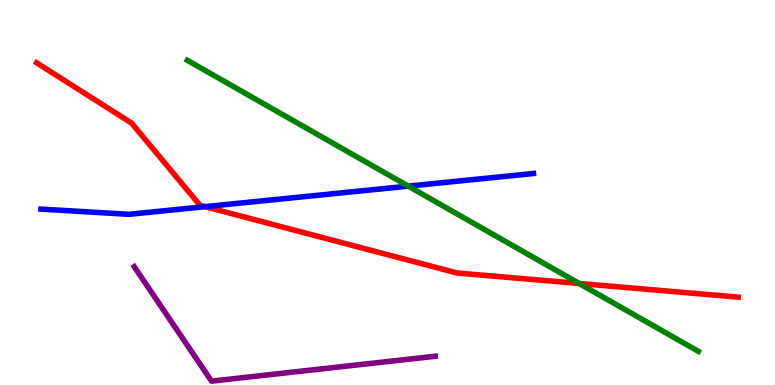[{'lines': ['blue', 'red'], 'intersections': [{'x': 2.65, 'y': 4.63}]}, {'lines': ['green', 'red'], 'intersections': [{'x': 7.47, 'y': 2.64}]}, {'lines': ['purple', 'red'], 'intersections': []}, {'lines': ['blue', 'green'], 'intersections': [{'x': 5.27, 'y': 5.17}]}, {'lines': ['blue', 'purple'], 'intersections': []}, {'lines': ['green', 'purple'], 'intersections': []}]